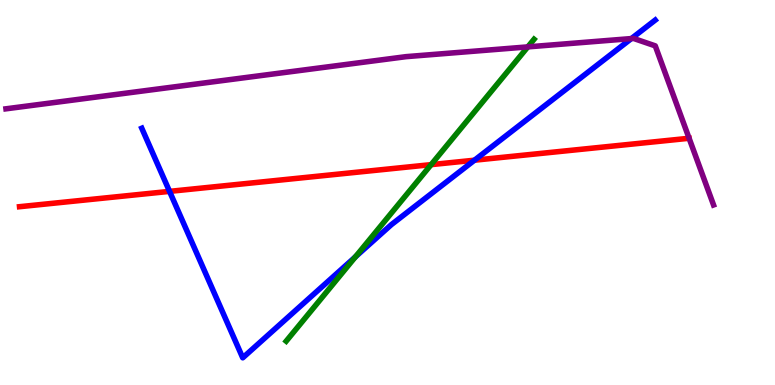[{'lines': ['blue', 'red'], 'intersections': [{'x': 2.19, 'y': 5.03}, {'x': 6.12, 'y': 5.84}]}, {'lines': ['green', 'red'], 'intersections': [{'x': 5.56, 'y': 5.72}]}, {'lines': ['purple', 'red'], 'intersections': []}, {'lines': ['blue', 'green'], 'intersections': [{'x': 4.59, 'y': 3.33}]}, {'lines': ['blue', 'purple'], 'intersections': [{'x': 8.15, 'y': 9.0}]}, {'lines': ['green', 'purple'], 'intersections': [{'x': 6.81, 'y': 8.78}]}]